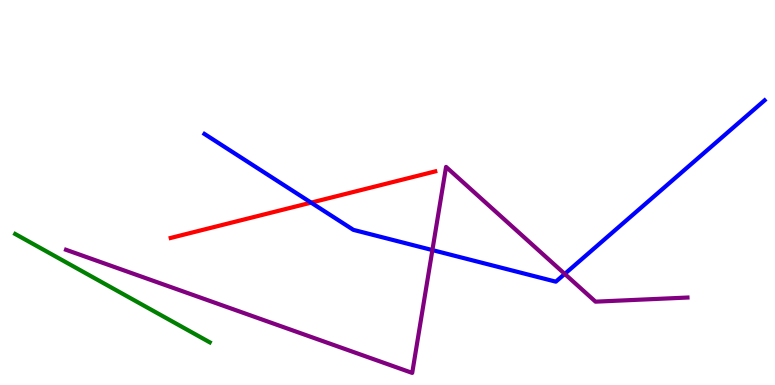[{'lines': ['blue', 'red'], 'intersections': [{'x': 4.01, 'y': 4.74}]}, {'lines': ['green', 'red'], 'intersections': []}, {'lines': ['purple', 'red'], 'intersections': []}, {'lines': ['blue', 'green'], 'intersections': []}, {'lines': ['blue', 'purple'], 'intersections': [{'x': 5.58, 'y': 3.5}, {'x': 7.29, 'y': 2.89}]}, {'lines': ['green', 'purple'], 'intersections': []}]